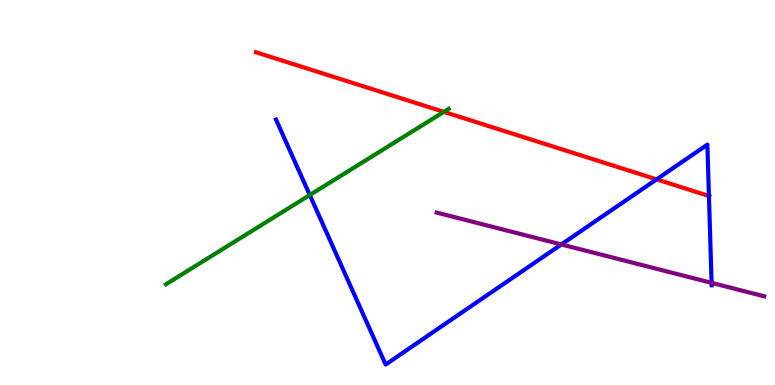[{'lines': ['blue', 'red'], 'intersections': [{'x': 8.47, 'y': 5.34}, {'x': 9.15, 'y': 4.91}]}, {'lines': ['green', 'red'], 'intersections': [{'x': 5.73, 'y': 7.09}]}, {'lines': ['purple', 'red'], 'intersections': []}, {'lines': ['blue', 'green'], 'intersections': [{'x': 4.0, 'y': 4.93}]}, {'lines': ['blue', 'purple'], 'intersections': [{'x': 7.24, 'y': 3.65}, {'x': 9.18, 'y': 2.65}]}, {'lines': ['green', 'purple'], 'intersections': []}]